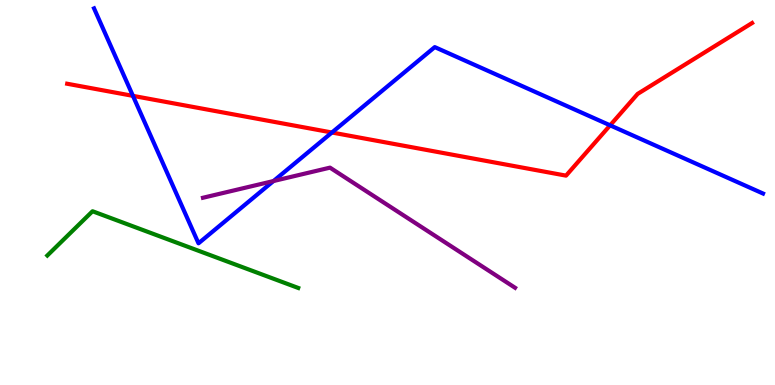[{'lines': ['blue', 'red'], 'intersections': [{'x': 1.72, 'y': 7.51}, {'x': 4.28, 'y': 6.56}, {'x': 7.87, 'y': 6.74}]}, {'lines': ['green', 'red'], 'intersections': []}, {'lines': ['purple', 'red'], 'intersections': []}, {'lines': ['blue', 'green'], 'intersections': []}, {'lines': ['blue', 'purple'], 'intersections': [{'x': 3.53, 'y': 5.3}]}, {'lines': ['green', 'purple'], 'intersections': []}]